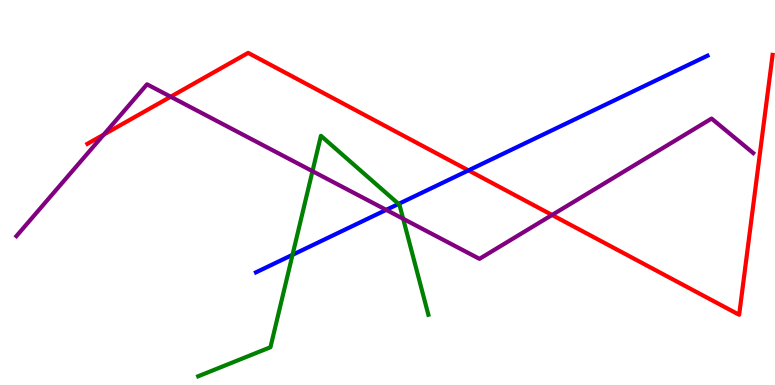[{'lines': ['blue', 'red'], 'intersections': [{'x': 6.04, 'y': 5.57}]}, {'lines': ['green', 'red'], 'intersections': []}, {'lines': ['purple', 'red'], 'intersections': [{'x': 1.34, 'y': 6.5}, {'x': 2.2, 'y': 7.49}, {'x': 7.12, 'y': 4.42}]}, {'lines': ['blue', 'green'], 'intersections': [{'x': 3.77, 'y': 3.38}, {'x': 5.14, 'y': 4.7}]}, {'lines': ['blue', 'purple'], 'intersections': [{'x': 4.98, 'y': 4.55}]}, {'lines': ['green', 'purple'], 'intersections': [{'x': 4.03, 'y': 5.55}, {'x': 5.2, 'y': 4.32}]}]